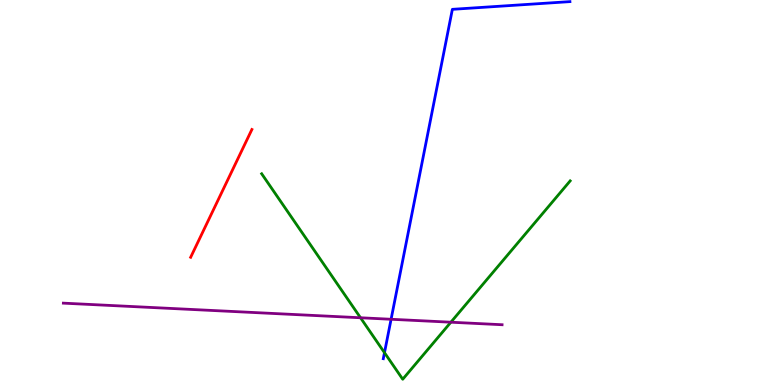[{'lines': ['blue', 'red'], 'intersections': []}, {'lines': ['green', 'red'], 'intersections': []}, {'lines': ['purple', 'red'], 'intersections': []}, {'lines': ['blue', 'green'], 'intersections': [{'x': 4.96, 'y': 0.84}]}, {'lines': ['blue', 'purple'], 'intersections': [{'x': 5.05, 'y': 1.71}]}, {'lines': ['green', 'purple'], 'intersections': [{'x': 4.65, 'y': 1.75}, {'x': 5.82, 'y': 1.63}]}]